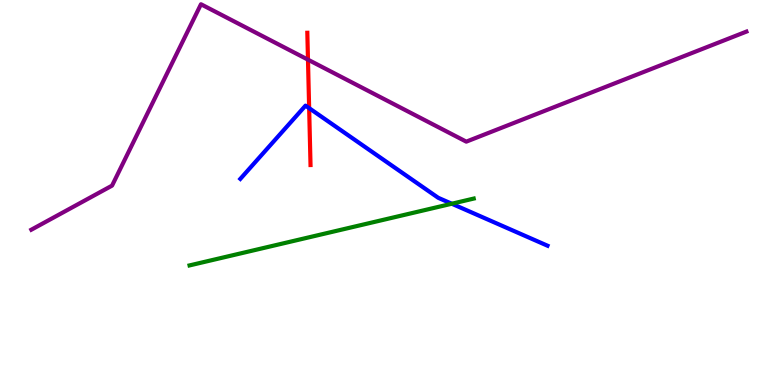[{'lines': ['blue', 'red'], 'intersections': [{'x': 3.99, 'y': 7.19}]}, {'lines': ['green', 'red'], 'intersections': []}, {'lines': ['purple', 'red'], 'intersections': [{'x': 3.97, 'y': 8.45}]}, {'lines': ['blue', 'green'], 'intersections': [{'x': 5.83, 'y': 4.71}]}, {'lines': ['blue', 'purple'], 'intersections': []}, {'lines': ['green', 'purple'], 'intersections': []}]